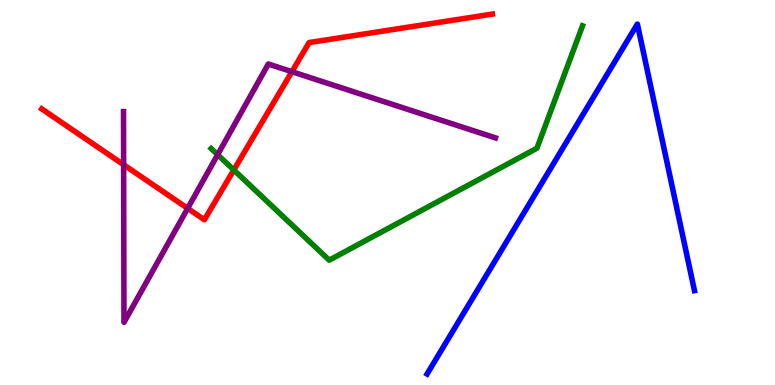[{'lines': ['blue', 'red'], 'intersections': []}, {'lines': ['green', 'red'], 'intersections': [{'x': 3.02, 'y': 5.59}]}, {'lines': ['purple', 'red'], 'intersections': [{'x': 1.6, 'y': 5.72}, {'x': 2.42, 'y': 4.59}, {'x': 3.77, 'y': 8.14}]}, {'lines': ['blue', 'green'], 'intersections': []}, {'lines': ['blue', 'purple'], 'intersections': []}, {'lines': ['green', 'purple'], 'intersections': [{'x': 2.81, 'y': 5.98}]}]